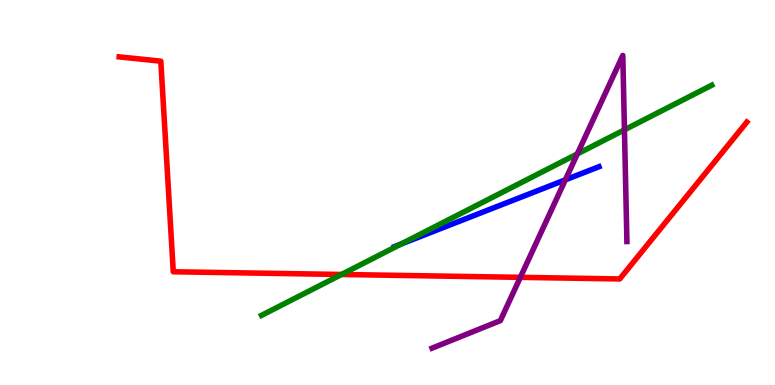[{'lines': ['blue', 'red'], 'intersections': []}, {'lines': ['green', 'red'], 'intersections': [{'x': 4.41, 'y': 2.87}]}, {'lines': ['purple', 'red'], 'intersections': [{'x': 6.71, 'y': 2.8}]}, {'lines': ['blue', 'green'], 'intersections': [{'x': 5.17, 'y': 3.66}]}, {'lines': ['blue', 'purple'], 'intersections': [{'x': 7.29, 'y': 5.33}]}, {'lines': ['green', 'purple'], 'intersections': [{'x': 7.45, 'y': 6.0}, {'x': 8.06, 'y': 6.63}]}]